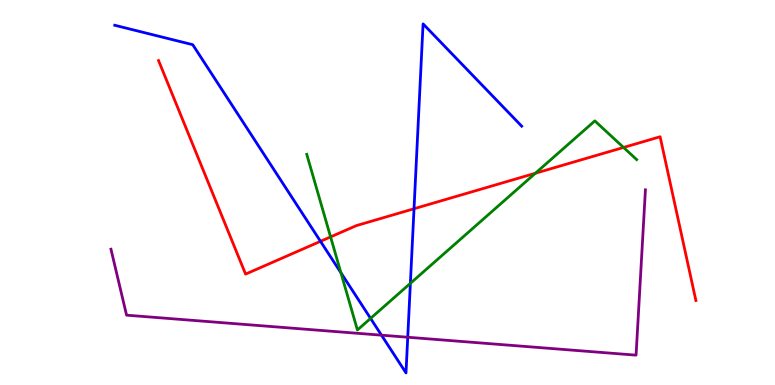[{'lines': ['blue', 'red'], 'intersections': [{'x': 4.14, 'y': 3.73}, {'x': 5.34, 'y': 4.58}]}, {'lines': ['green', 'red'], 'intersections': [{'x': 4.27, 'y': 3.85}, {'x': 6.91, 'y': 5.5}, {'x': 8.05, 'y': 6.17}]}, {'lines': ['purple', 'red'], 'intersections': []}, {'lines': ['blue', 'green'], 'intersections': [{'x': 4.4, 'y': 2.92}, {'x': 4.78, 'y': 1.73}, {'x': 5.3, 'y': 2.64}]}, {'lines': ['blue', 'purple'], 'intersections': [{'x': 4.92, 'y': 1.29}, {'x': 5.26, 'y': 1.24}]}, {'lines': ['green', 'purple'], 'intersections': []}]